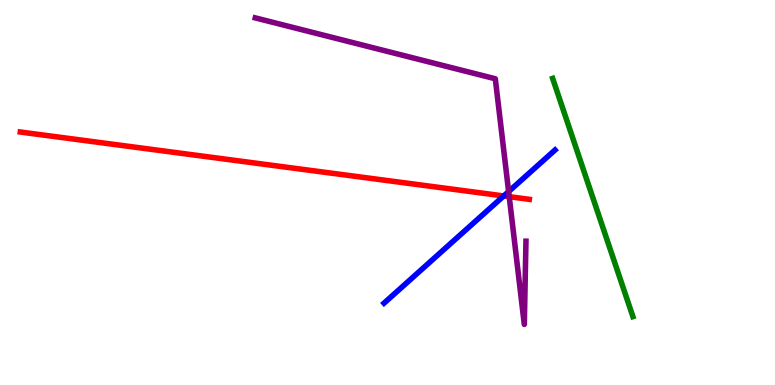[{'lines': ['blue', 'red'], 'intersections': [{'x': 6.5, 'y': 4.91}]}, {'lines': ['green', 'red'], 'intersections': []}, {'lines': ['purple', 'red'], 'intersections': [{'x': 6.57, 'y': 4.89}]}, {'lines': ['blue', 'green'], 'intersections': []}, {'lines': ['blue', 'purple'], 'intersections': [{'x': 6.56, 'y': 5.02}]}, {'lines': ['green', 'purple'], 'intersections': []}]